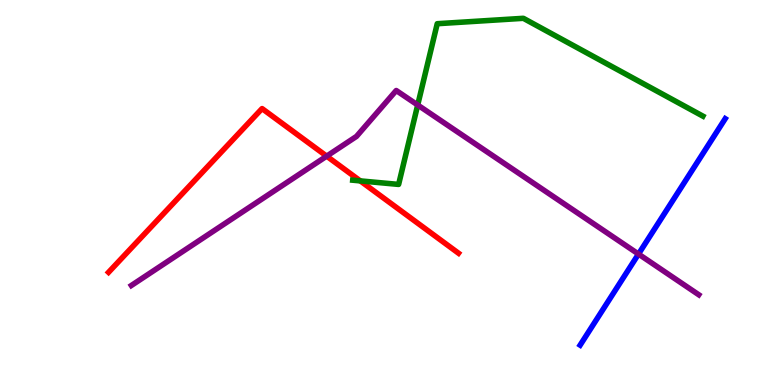[{'lines': ['blue', 'red'], 'intersections': []}, {'lines': ['green', 'red'], 'intersections': [{'x': 4.65, 'y': 5.3}]}, {'lines': ['purple', 'red'], 'intersections': [{'x': 4.22, 'y': 5.94}]}, {'lines': ['blue', 'green'], 'intersections': []}, {'lines': ['blue', 'purple'], 'intersections': [{'x': 8.24, 'y': 3.4}]}, {'lines': ['green', 'purple'], 'intersections': [{'x': 5.39, 'y': 7.27}]}]